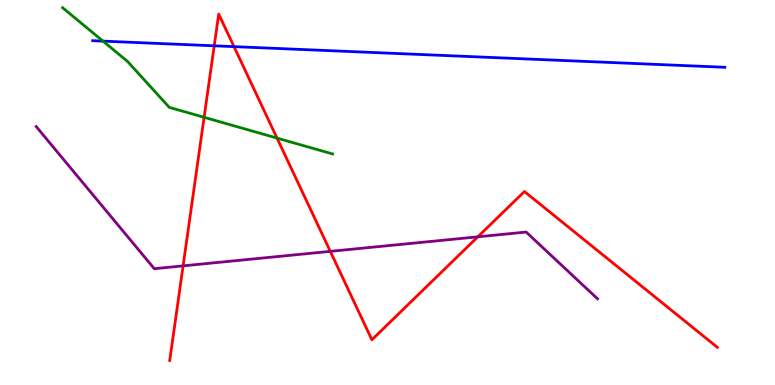[{'lines': ['blue', 'red'], 'intersections': [{'x': 2.76, 'y': 8.81}, {'x': 3.02, 'y': 8.79}]}, {'lines': ['green', 'red'], 'intersections': [{'x': 2.63, 'y': 6.95}, {'x': 3.57, 'y': 6.41}]}, {'lines': ['purple', 'red'], 'intersections': [{'x': 2.36, 'y': 3.09}, {'x': 4.26, 'y': 3.47}, {'x': 6.17, 'y': 3.85}]}, {'lines': ['blue', 'green'], 'intersections': [{'x': 1.33, 'y': 8.93}]}, {'lines': ['blue', 'purple'], 'intersections': []}, {'lines': ['green', 'purple'], 'intersections': []}]